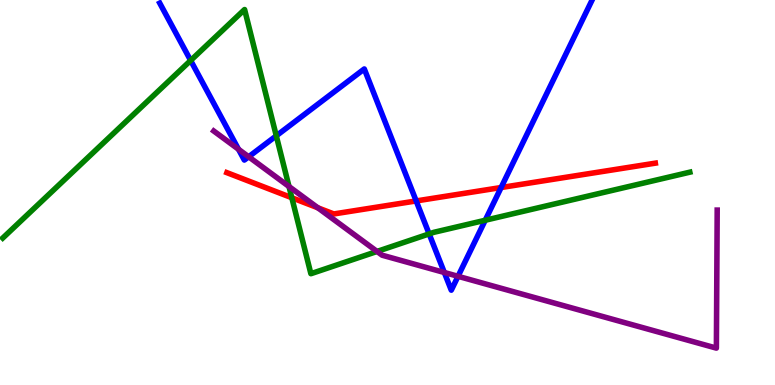[{'lines': ['blue', 'red'], 'intersections': [{'x': 5.37, 'y': 4.78}, {'x': 6.47, 'y': 5.13}]}, {'lines': ['green', 'red'], 'intersections': [{'x': 3.77, 'y': 4.86}]}, {'lines': ['purple', 'red'], 'intersections': [{'x': 4.1, 'y': 4.6}]}, {'lines': ['blue', 'green'], 'intersections': [{'x': 2.46, 'y': 8.43}, {'x': 3.56, 'y': 6.47}, {'x': 5.54, 'y': 3.92}, {'x': 6.26, 'y': 4.28}]}, {'lines': ['blue', 'purple'], 'intersections': [{'x': 3.08, 'y': 6.12}, {'x': 3.21, 'y': 5.93}, {'x': 5.73, 'y': 2.92}, {'x': 5.91, 'y': 2.82}]}, {'lines': ['green', 'purple'], 'intersections': [{'x': 3.73, 'y': 5.16}, {'x': 4.86, 'y': 3.47}]}]